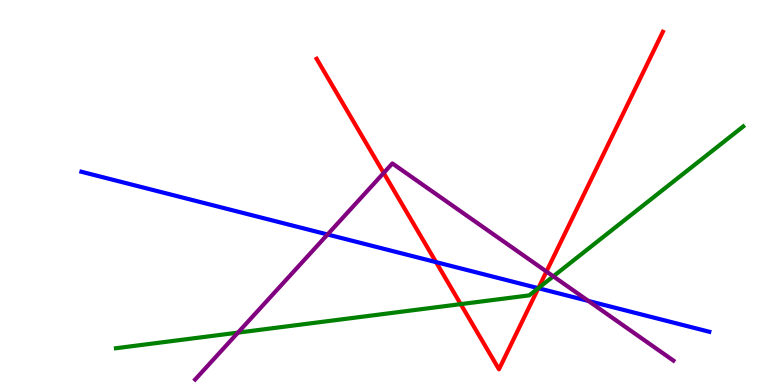[{'lines': ['blue', 'red'], 'intersections': [{'x': 5.63, 'y': 3.19}, {'x': 6.95, 'y': 2.51}]}, {'lines': ['green', 'red'], 'intersections': [{'x': 5.94, 'y': 2.1}, {'x': 6.95, 'y': 2.52}]}, {'lines': ['purple', 'red'], 'intersections': [{'x': 4.95, 'y': 5.51}, {'x': 7.05, 'y': 2.95}]}, {'lines': ['blue', 'green'], 'intersections': [{'x': 6.95, 'y': 2.51}]}, {'lines': ['blue', 'purple'], 'intersections': [{'x': 4.23, 'y': 3.91}, {'x': 7.59, 'y': 2.18}]}, {'lines': ['green', 'purple'], 'intersections': [{'x': 3.07, 'y': 1.36}, {'x': 7.14, 'y': 2.82}]}]